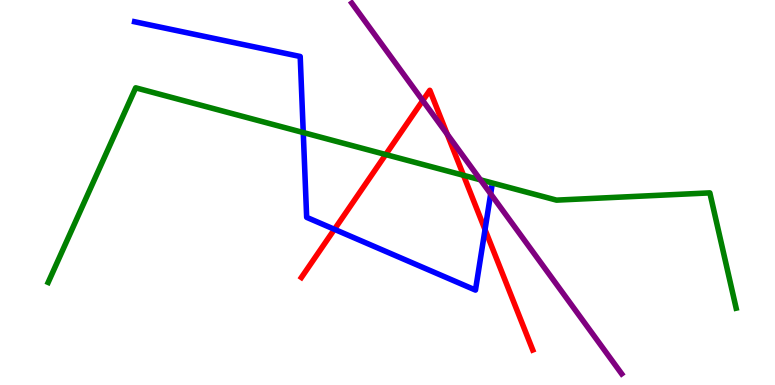[{'lines': ['blue', 'red'], 'intersections': [{'x': 4.32, 'y': 4.04}, {'x': 6.26, 'y': 4.04}]}, {'lines': ['green', 'red'], 'intersections': [{'x': 4.98, 'y': 5.99}, {'x': 5.98, 'y': 5.45}]}, {'lines': ['purple', 'red'], 'intersections': [{'x': 5.45, 'y': 7.39}, {'x': 5.77, 'y': 6.52}]}, {'lines': ['blue', 'green'], 'intersections': [{'x': 3.91, 'y': 6.56}]}, {'lines': ['blue', 'purple'], 'intersections': [{'x': 6.33, 'y': 4.96}]}, {'lines': ['green', 'purple'], 'intersections': [{'x': 6.2, 'y': 5.33}]}]